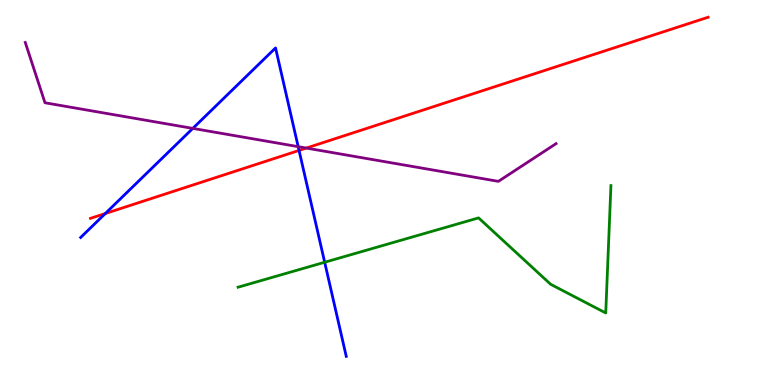[{'lines': ['blue', 'red'], 'intersections': [{'x': 1.36, 'y': 4.45}, {'x': 3.86, 'y': 6.09}]}, {'lines': ['green', 'red'], 'intersections': []}, {'lines': ['purple', 'red'], 'intersections': [{'x': 3.95, 'y': 6.15}]}, {'lines': ['blue', 'green'], 'intersections': [{'x': 4.19, 'y': 3.19}]}, {'lines': ['blue', 'purple'], 'intersections': [{'x': 2.49, 'y': 6.67}, {'x': 3.85, 'y': 6.19}]}, {'lines': ['green', 'purple'], 'intersections': []}]